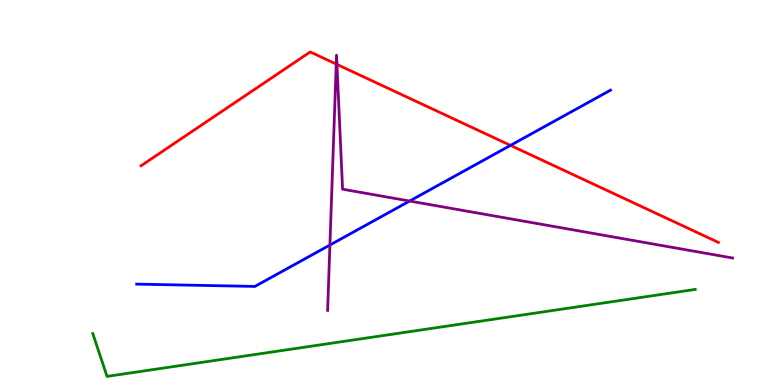[{'lines': ['blue', 'red'], 'intersections': [{'x': 6.59, 'y': 6.22}]}, {'lines': ['green', 'red'], 'intersections': []}, {'lines': ['purple', 'red'], 'intersections': [{'x': 4.34, 'y': 8.34}, {'x': 4.35, 'y': 8.33}]}, {'lines': ['blue', 'green'], 'intersections': []}, {'lines': ['blue', 'purple'], 'intersections': [{'x': 4.26, 'y': 3.64}, {'x': 5.29, 'y': 4.78}]}, {'lines': ['green', 'purple'], 'intersections': []}]